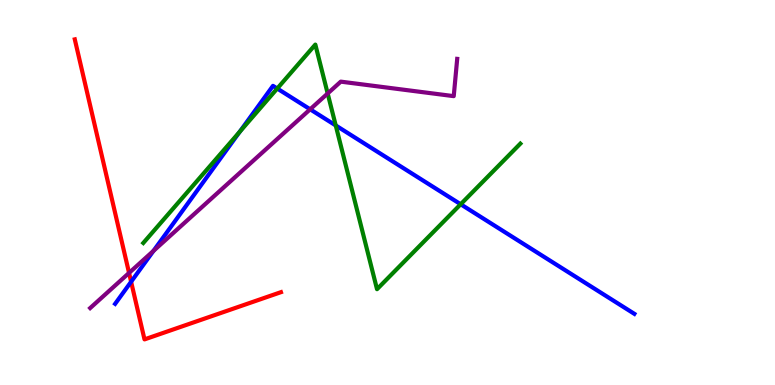[{'lines': ['blue', 'red'], 'intersections': [{'x': 1.69, 'y': 2.68}]}, {'lines': ['green', 'red'], 'intersections': []}, {'lines': ['purple', 'red'], 'intersections': [{'x': 1.67, 'y': 2.91}]}, {'lines': ['blue', 'green'], 'intersections': [{'x': 3.09, 'y': 6.58}, {'x': 3.58, 'y': 7.7}, {'x': 4.33, 'y': 6.74}, {'x': 5.94, 'y': 4.69}]}, {'lines': ['blue', 'purple'], 'intersections': [{'x': 1.98, 'y': 3.48}, {'x': 4.0, 'y': 7.16}]}, {'lines': ['green', 'purple'], 'intersections': [{'x': 4.23, 'y': 7.57}]}]